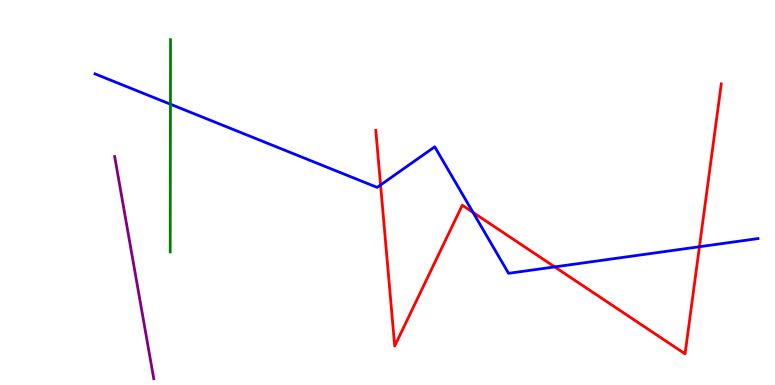[{'lines': ['blue', 'red'], 'intersections': [{'x': 4.91, 'y': 5.2}, {'x': 6.1, 'y': 4.48}, {'x': 7.16, 'y': 3.07}, {'x': 9.03, 'y': 3.59}]}, {'lines': ['green', 'red'], 'intersections': []}, {'lines': ['purple', 'red'], 'intersections': []}, {'lines': ['blue', 'green'], 'intersections': [{'x': 2.2, 'y': 7.29}]}, {'lines': ['blue', 'purple'], 'intersections': []}, {'lines': ['green', 'purple'], 'intersections': []}]